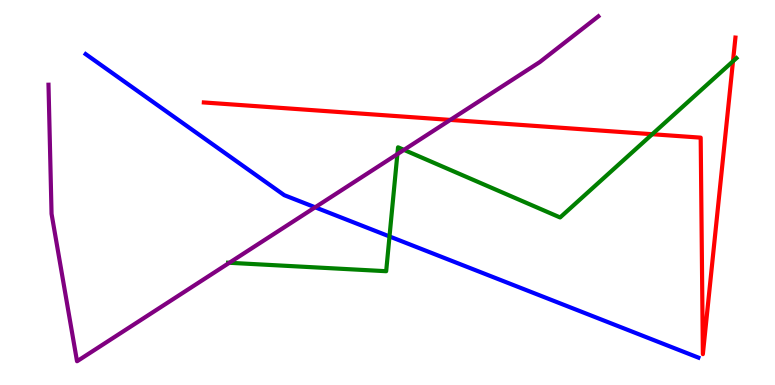[{'lines': ['blue', 'red'], 'intersections': []}, {'lines': ['green', 'red'], 'intersections': [{'x': 8.42, 'y': 6.51}, {'x': 9.46, 'y': 8.41}]}, {'lines': ['purple', 'red'], 'intersections': [{'x': 5.81, 'y': 6.89}]}, {'lines': ['blue', 'green'], 'intersections': [{'x': 5.03, 'y': 3.86}]}, {'lines': ['blue', 'purple'], 'intersections': [{'x': 4.07, 'y': 4.62}]}, {'lines': ['green', 'purple'], 'intersections': [{'x': 2.96, 'y': 3.17}, {'x': 5.13, 'y': 6.0}, {'x': 5.21, 'y': 6.11}]}]